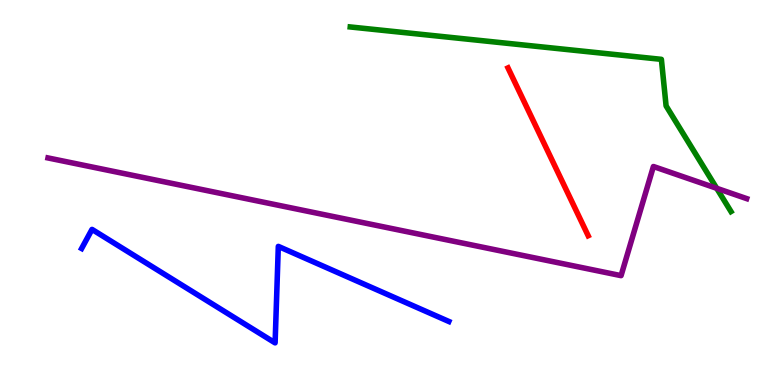[{'lines': ['blue', 'red'], 'intersections': []}, {'lines': ['green', 'red'], 'intersections': []}, {'lines': ['purple', 'red'], 'intersections': []}, {'lines': ['blue', 'green'], 'intersections': []}, {'lines': ['blue', 'purple'], 'intersections': []}, {'lines': ['green', 'purple'], 'intersections': [{'x': 9.25, 'y': 5.11}]}]